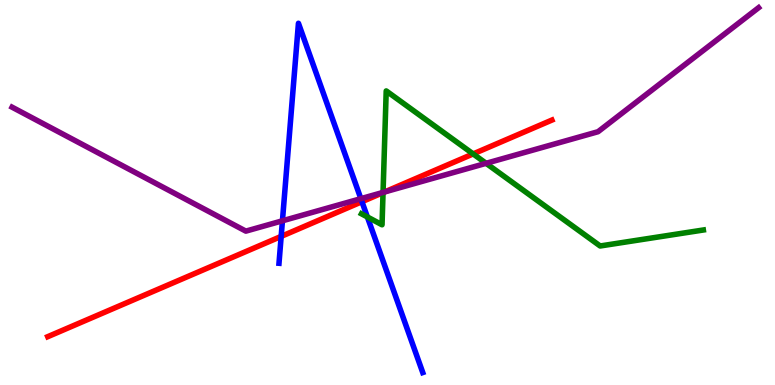[{'lines': ['blue', 'red'], 'intersections': [{'x': 3.63, 'y': 3.86}, {'x': 4.67, 'y': 4.76}]}, {'lines': ['green', 'red'], 'intersections': [{'x': 4.94, 'y': 5.0}, {'x': 6.11, 'y': 6.0}]}, {'lines': ['purple', 'red'], 'intersections': [{'x': 4.96, 'y': 5.01}]}, {'lines': ['blue', 'green'], 'intersections': [{'x': 4.74, 'y': 4.36}]}, {'lines': ['blue', 'purple'], 'intersections': [{'x': 3.64, 'y': 4.26}, {'x': 4.66, 'y': 4.84}]}, {'lines': ['green', 'purple'], 'intersections': [{'x': 4.94, 'y': 5.0}, {'x': 6.27, 'y': 5.76}]}]